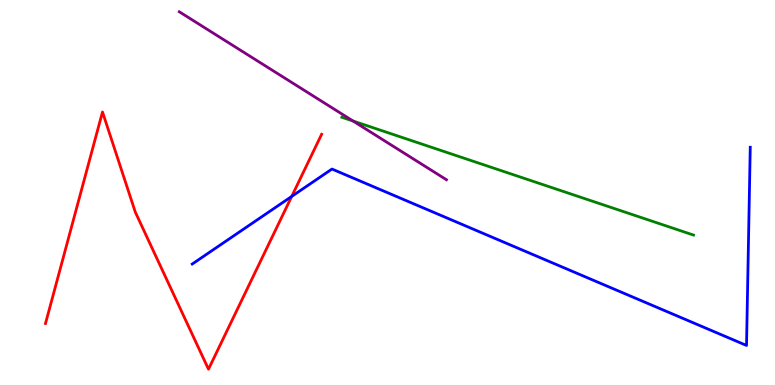[{'lines': ['blue', 'red'], 'intersections': [{'x': 3.76, 'y': 4.9}]}, {'lines': ['green', 'red'], 'intersections': []}, {'lines': ['purple', 'red'], 'intersections': []}, {'lines': ['blue', 'green'], 'intersections': []}, {'lines': ['blue', 'purple'], 'intersections': []}, {'lines': ['green', 'purple'], 'intersections': [{'x': 4.56, 'y': 6.86}]}]